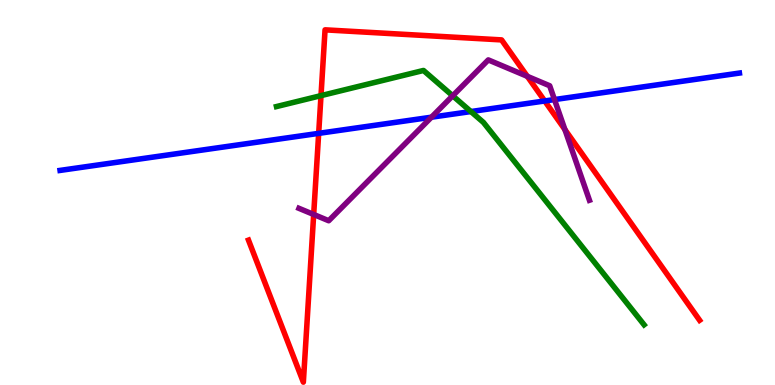[{'lines': ['blue', 'red'], 'intersections': [{'x': 4.11, 'y': 6.54}, {'x': 7.03, 'y': 7.38}]}, {'lines': ['green', 'red'], 'intersections': [{'x': 4.14, 'y': 7.52}]}, {'lines': ['purple', 'red'], 'intersections': [{'x': 4.05, 'y': 4.43}, {'x': 6.8, 'y': 8.02}, {'x': 7.29, 'y': 6.64}]}, {'lines': ['blue', 'green'], 'intersections': [{'x': 6.08, 'y': 7.1}]}, {'lines': ['blue', 'purple'], 'intersections': [{'x': 5.57, 'y': 6.96}, {'x': 7.15, 'y': 7.41}]}, {'lines': ['green', 'purple'], 'intersections': [{'x': 5.84, 'y': 7.51}]}]